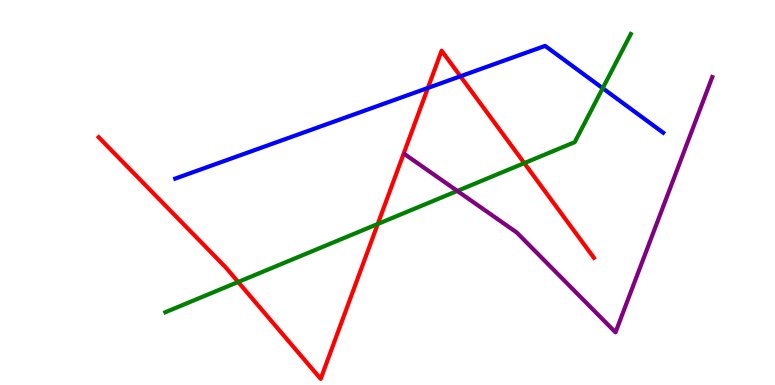[{'lines': ['blue', 'red'], 'intersections': [{'x': 5.52, 'y': 7.72}, {'x': 5.94, 'y': 8.02}]}, {'lines': ['green', 'red'], 'intersections': [{'x': 3.07, 'y': 2.68}, {'x': 4.87, 'y': 4.18}, {'x': 6.76, 'y': 5.76}]}, {'lines': ['purple', 'red'], 'intersections': []}, {'lines': ['blue', 'green'], 'intersections': [{'x': 7.78, 'y': 7.71}]}, {'lines': ['blue', 'purple'], 'intersections': []}, {'lines': ['green', 'purple'], 'intersections': [{'x': 5.9, 'y': 5.04}]}]